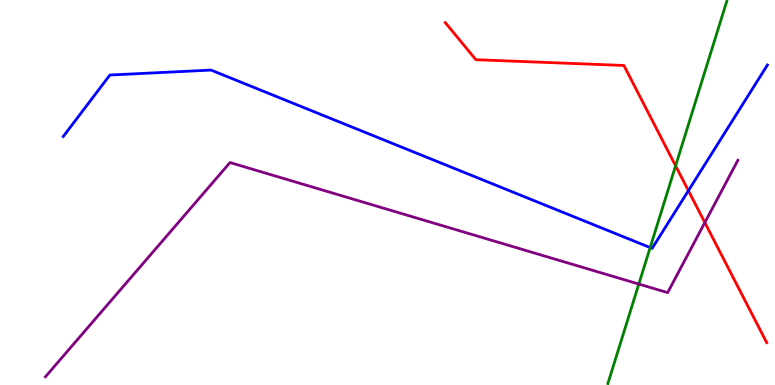[{'lines': ['blue', 'red'], 'intersections': [{'x': 8.88, 'y': 5.05}]}, {'lines': ['green', 'red'], 'intersections': [{'x': 8.72, 'y': 5.69}]}, {'lines': ['purple', 'red'], 'intersections': [{'x': 9.09, 'y': 4.22}]}, {'lines': ['blue', 'green'], 'intersections': [{'x': 8.39, 'y': 3.57}]}, {'lines': ['blue', 'purple'], 'intersections': []}, {'lines': ['green', 'purple'], 'intersections': [{'x': 8.24, 'y': 2.62}]}]